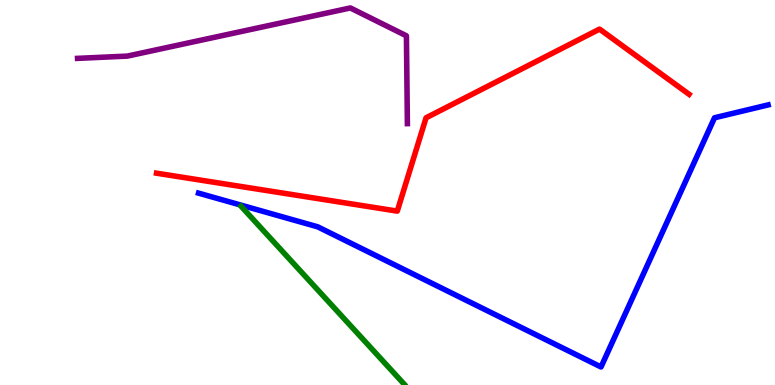[{'lines': ['blue', 'red'], 'intersections': []}, {'lines': ['green', 'red'], 'intersections': []}, {'lines': ['purple', 'red'], 'intersections': []}, {'lines': ['blue', 'green'], 'intersections': []}, {'lines': ['blue', 'purple'], 'intersections': []}, {'lines': ['green', 'purple'], 'intersections': []}]